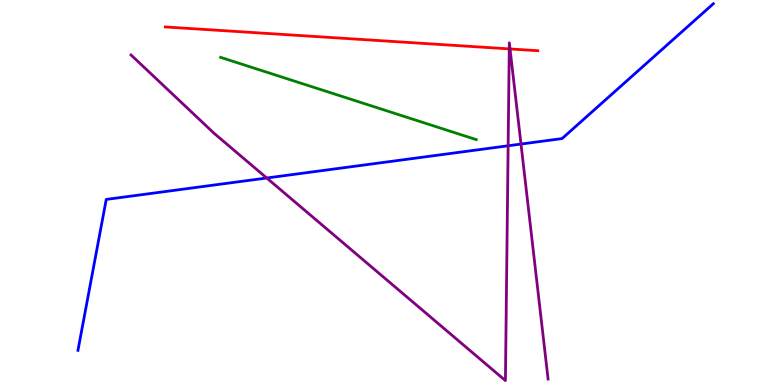[{'lines': ['blue', 'red'], 'intersections': []}, {'lines': ['green', 'red'], 'intersections': []}, {'lines': ['purple', 'red'], 'intersections': [{'x': 6.57, 'y': 8.73}, {'x': 6.58, 'y': 8.73}]}, {'lines': ['blue', 'green'], 'intersections': []}, {'lines': ['blue', 'purple'], 'intersections': [{'x': 3.44, 'y': 5.38}, {'x': 6.56, 'y': 6.21}, {'x': 6.72, 'y': 6.26}]}, {'lines': ['green', 'purple'], 'intersections': []}]